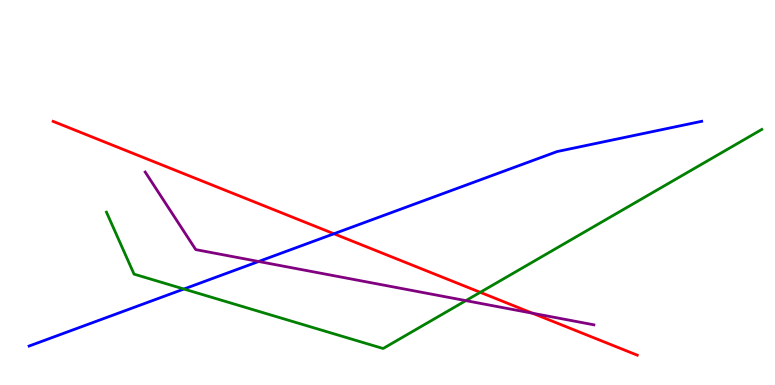[{'lines': ['blue', 'red'], 'intersections': [{'x': 4.31, 'y': 3.93}]}, {'lines': ['green', 'red'], 'intersections': [{'x': 6.2, 'y': 2.41}]}, {'lines': ['purple', 'red'], 'intersections': [{'x': 6.87, 'y': 1.86}]}, {'lines': ['blue', 'green'], 'intersections': [{'x': 2.37, 'y': 2.49}]}, {'lines': ['blue', 'purple'], 'intersections': [{'x': 3.34, 'y': 3.21}]}, {'lines': ['green', 'purple'], 'intersections': [{'x': 6.01, 'y': 2.19}]}]